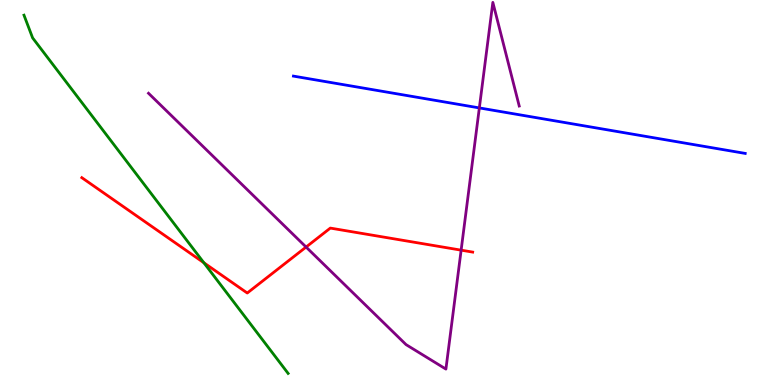[{'lines': ['blue', 'red'], 'intersections': []}, {'lines': ['green', 'red'], 'intersections': [{'x': 2.63, 'y': 3.18}]}, {'lines': ['purple', 'red'], 'intersections': [{'x': 3.95, 'y': 3.58}, {'x': 5.95, 'y': 3.5}]}, {'lines': ['blue', 'green'], 'intersections': []}, {'lines': ['blue', 'purple'], 'intersections': [{'x': 6.19, 'y': 7.2}]}, {'lines': ['green', 'purple'], 'intersections': []}]